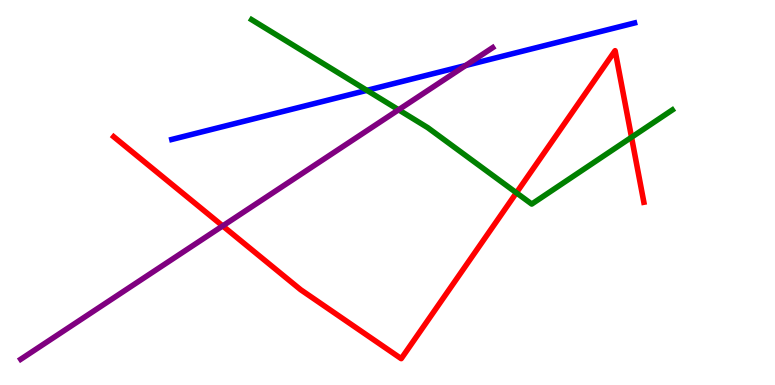[{'lines': ['blue', 'red'], 'intersections': []}, {'lines': ['green', 'red'], 'intersections': [{'x': 6.66, 'y': 4.99}, {'x': 8.15, 'y': 6.43}]}, {'lines': ['purple', 'red'], 'intersections': [{'x': 2.87, 'y': 4.13}]}, {'lines': ['blue', 'green'], 'intersections': [{'x': 4.73, 'y': 7.65}]}, {'lines': ['blue', 'purple'], 'intersections': [{'x': 6.01, 'y': 8.3}]}, {'lines': ['green', 'purple'], 'intersections': [{'x': 5.14, 'y': 7.15}]}]